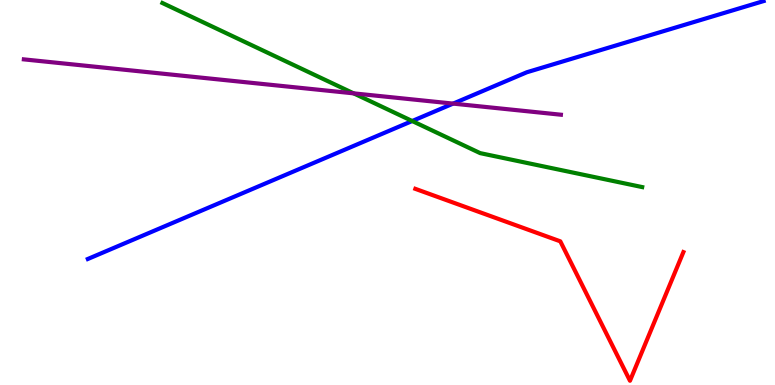[{'lines': ['blue', 'red'], 'intersections': []}, {'lines': ['green', 'red'], 'intersections': []}, {'lines': ['purple', 'red'], 'intersections': []}, {'lines': ['blue', 'green'], 'intersections': [{'x': 5.32, 'y': 6.86}]}, {'lines': ['blue', 'purple'], 'intersections': [{'x': 5.85, 'y': 7.31}]}, {'lines': ['green', 'purple'], 'intersections': [{'x': 4.56, 'y': 7.58}]}]